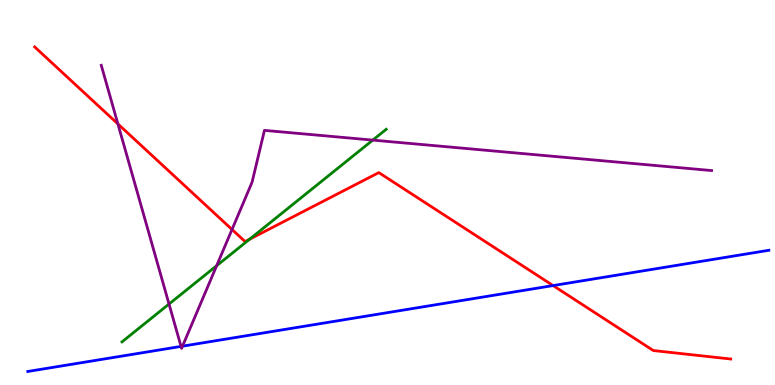[{'lines': ['blue', 'red'], 'intersections': [{'x': 7.14, 'y': 2.58}]}, {'lines': ['green', 'red'], 'intersections': [{'x': 3.22, 'y': 3.79}]}, {'lines': ['purple', 'red'], 'intersections': [{'x': 1.52, 'y': 6.78}, {'x': 2.99, 'y': 4.04}]}, {'lines': ['blue', 'green'], 'intersections': []}, {'lines': ['blue', 'purple'], 'intersections': [{'x': 2.34, 'y': 1.0}, {'x': 2.36, 'y': 1.01}]}, {'lines': ['green', 'purple'], 'intersections': [{'x': 2.18, 'y': 2.1}, {'x': 2.8, 'y': 3.1}, {'x': 4.81, 'y': 6.36}]}]